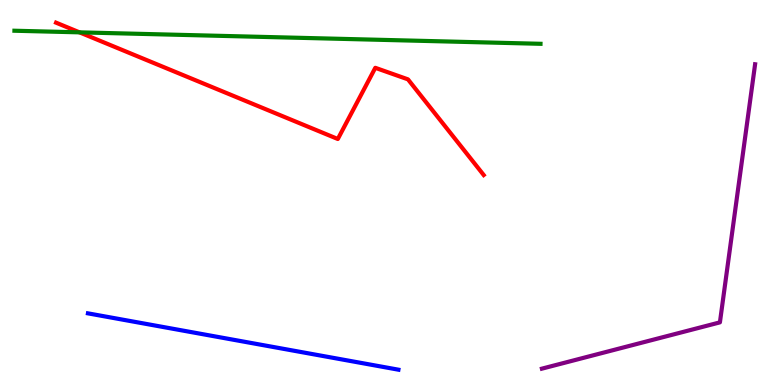[{'lines': ['blue', 'red'], 'intersections': []}, {'lines': ['green', 'red'], 'intersections': [{'x': 1.03, 'y': 9.16}]}, {'lines': ['purple', 'red'], 'intersections': []}, {'lines': ['blue', 'green'], 'intersections': []}, {'lines': ['blue', 'purple'], 'intersections': []}, {'lines': ['green', 'purple'], 'intersections': []}]